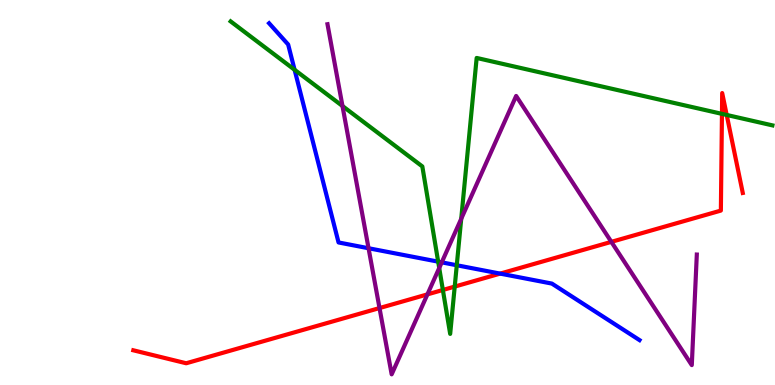[{'lines': ['blue', 'red'], 'intersections': [{'x': 6.45, 'y': 2.89}]}, {'lines': ['green', 'red'], 'intersections': [{'x': 5.71, 'y': 2.47}, {'x': 5.87, 'y': 2.56}, {'x': 9.32, 'y': 7.04}, {'x': 9.38, 'y': 7.01}]}, {'lines': ['purple', 'red'], 'intersections': [{'x': 4.9, 'y': 2.0}, {'x': 5.52, 'y': 2.35}, {'x': 7.89, 'y': 3.72}]}, {'lines': ['blue', 'green'], 'intersections': [{'x': 3.8, 'y': 8.19}, {'x': 5.65, 'y': 3.2}, {'x': 5.89, 'y': 3.11}]}, {'lines': ['blue', 'purple'], 'intersections': [{'x': 4.76, 'y': 3.55}, {'x': 5.7, 'y': 3.19}]}, {'lines': ['green', 'purple'], 'intersections': [{'x': 4.42, 'y': 7.25}, {'x': 5.67, 'y': 3.04}, {'x': 5.95, 'y': 4.32}]}]